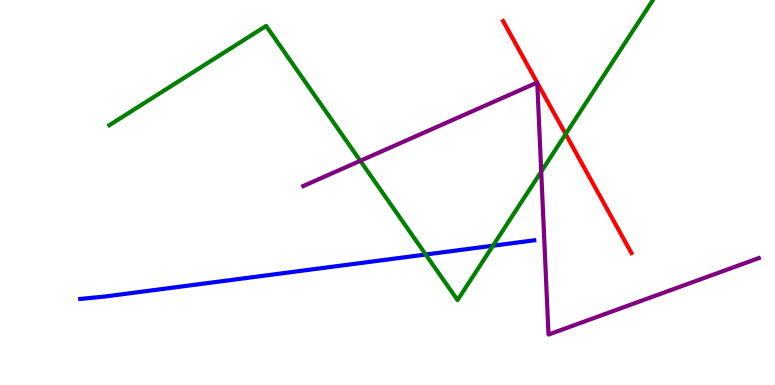[{'lines': ['blue', 'red'], 'intersections': []}, {'lines': ['green', 'red'], 'intersections': [{'x': 7.3, 'y': 6.52}]}, {'lines': ['purple', 'red'], 'intersections': [{'x': 6.93, 'y': 7.85}, {'x': 6.93, 'y': 7.85}]}, {'lines': ['blue', 'green'], 'intersections': [{'x': 5.49, 'y': 3.39}, {'x': 6.36, 'y': 3.62}]}, {'lines': ['blue', 'purple'], 'intersections': []}, {'lines': ['green', 'purple'], 'intersections': [{'x': 4.65, 'y': 5.82}, {'x': 6.98, 'y': 5.54}]}]